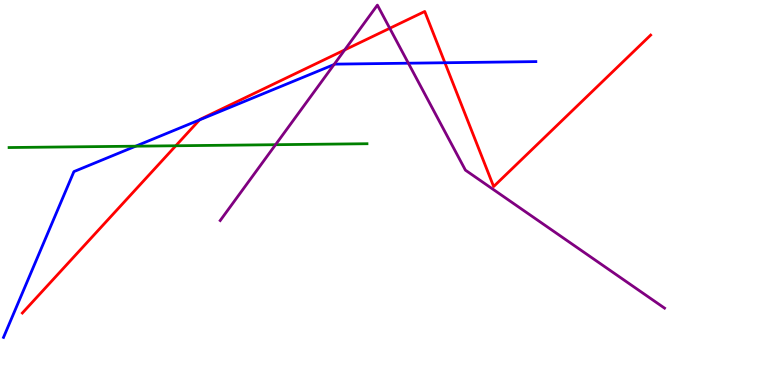[{'lines': ['blue', 'red'], 'intersections': [{'x': 2.57, 'y': 6.89}, {'x': 5.74, 'y': 8.37}]}, {'lines': ['green', 'red'], 'intersections': [{'x': 2.27, 'y': 6.21}]}, {'lines': ['purple', 'red'], 'intersections': [{'x': 4.45, 'y': 8.7}, {'x': 5.03, 'y': 9.27}]}, {'lines': ['blue', 'green'], 'intersections': [{'x': 1.75, 'y': 6.2}]}, {'lines': ['blue', 'purple'], 'intersections': [{'x': 4.31, 'y': 8.32}, {'x': 5.27, 'y': 8.36}]}, {'lines': ['green', 'purple'], 'intersections': [{'x': 3.56, 'y': 6.24}]}]